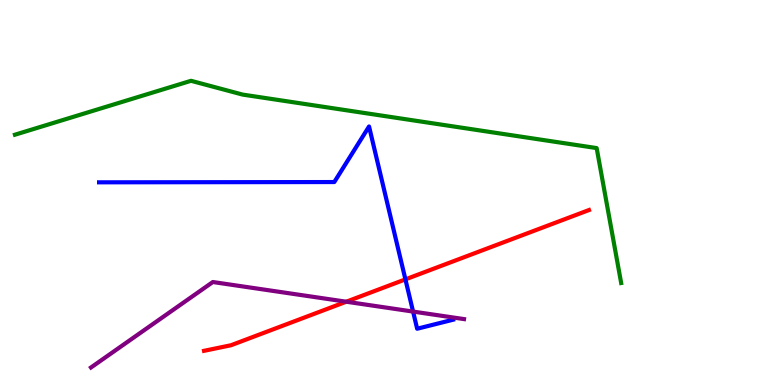[{'lines': ['blue', 'red'], 'intersections': [{'x': 5.23, 'y': 2.74}]}, {'lines': ['green', 'red'], 'intersections': []}, {'lines': ['purple', 'red'], 'intersections': [{'x': 4.47, 'y': 2.16}]}, {'lines': ['blue', 'green'], 'intersections': []}, {'lines': ['blue', 'purple'], 'intersections': [{'x': 5.33, 'y': 1.91}]}, {'lines': ['green', 'purple'], 'intersections': []}]